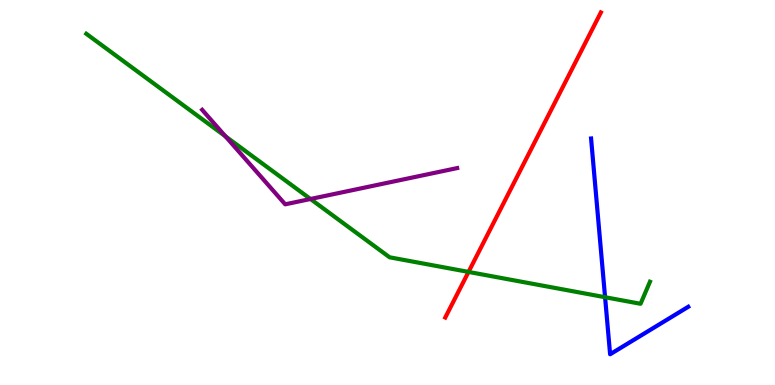[{'lines': ['blue', 'red'], 'intersections': []}, {'lines': ['green', 'red'], 'intersections': [{'x': 6.05, 'y': 2.94}]}, {'lines': ['purple', 'red'], 'intersections': []}, {'lines': ['blue', 'green'], 'intersections': [{'x': 7.81, 'y': 2.28}]}, {'lines': ['blue', 'purple'], 'intersections': []}, {'lines': ['green', 'purple'], 'intersections': [{'x': 2.91, 'y': 6.46}, {'x': 4.01, 'y': 4.83}]}]